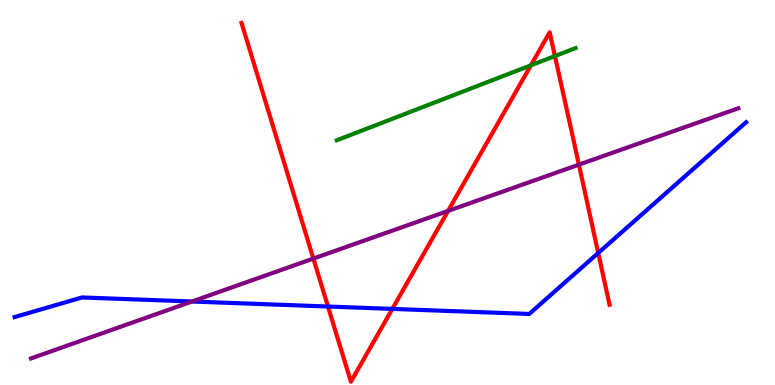[{'lines': ['blue', 'red'], 'intersections': [{'x': 4.23, 'y': 2.04}, {'x': 5.06, 'y': 1.98}, {'x': 7.72, 'y': 3.43}]}, {'lines': ['green', 'red'], 'intersections': [{'x': 6.85, 'y': 8.3}, {'x': 7.16, 'y': 8.54}]}, {'lines': ['purple', 'red'], 'intersections': [{'x': 4.04, 'y': 3.28}, {'x': 5.78, 'y': 4.52}, {'x': 7.47, 'y': 5.72}]}, {'lines': ['blue', 'green'], 'intersections': []}, {'lines': ['blue', 'purple'], 'intersections': [{'x': 2.48, 'y': 2.17}]}, {'lines': ['green', 'purple'], 'intersections': []}]